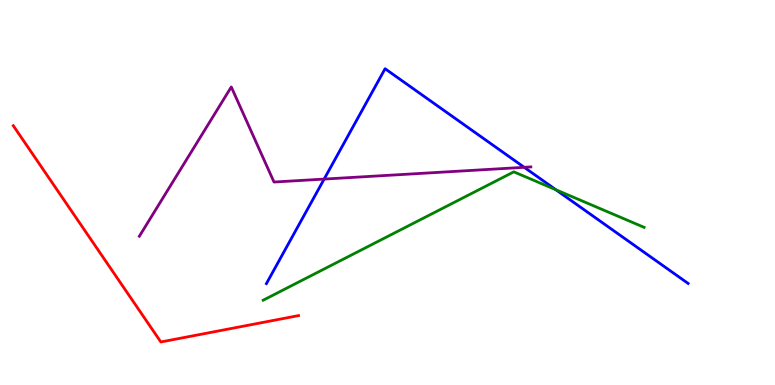[{'lines': ['blue', 'red'], 'intersections': []}, {'lines': ['green', 'red'], 'intersections': []}, {'lines': ['purple', 'red'], 'intersections': []}, {'lines': ['blue', 'green'], 'intersections': [{'x': 7.17, 'y': 5.07}]}, {'lines': ['blue', 'purple'], 'intersections': [{'x': 4.18, 'y': 5.35}, {'x': 6.76, 'y': 5.65}]}, {'lines': ['green', 'purple'], 'intersections': []}]